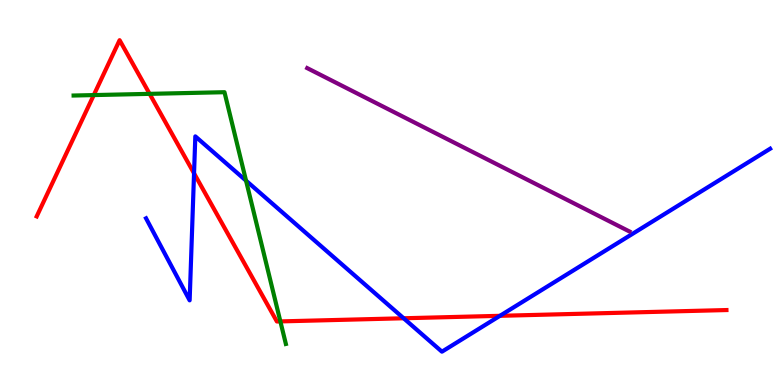[{'lines': ['blue', 'red'], 'intersections': [{'x': 2.5, 'y': 5.5}, {'x': 5.21, 'y': 1.73}, {'x': 6.45, 'y': 1.8}]}, {'lines': ['green', 'red'], 'intersections': [{'x': 1.21, 'y': 7.53}, {'x': 1.93, 'y': 7.56}, {'x': 3.62, 'y': 1.65}]}, {'lines': ['purple', 'red'], 'intersections': []}, {'lines': ['blue', 'green'], 'intersections': [{'x': 3.17, 'y': 5.31}]}, {'lines': ['blue', 'purple'], 'intersections': []}, {'lines': ['green', 'purple'], 'intersections': []}]